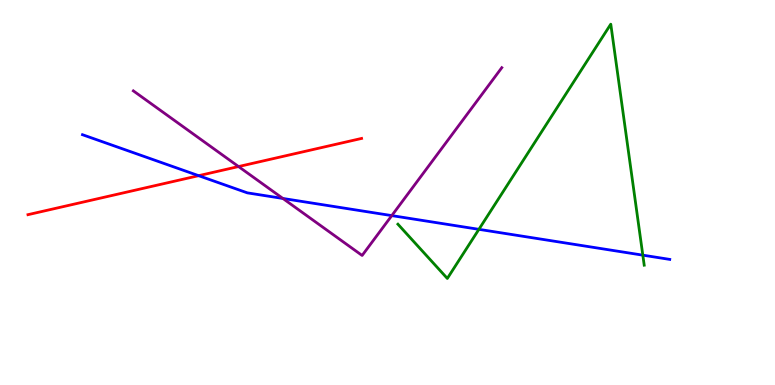[{'lines': ['blue', 'red'], 'intersections': [{'x': 2.56, 'y': 5.44}]}, {'lines': ['green', 'red'], 'intersections': []}, {'lines': ['purple', 'red'], 'intersections': [{'x': 3.08, 'y': 5.67}]}, {'lines': ['blue', 'green'], 'intersections': [{'x': 6.18, 'y': 4.04}, {'x': 8.29, 'y': 3.37}]}, {'lines': ['blue', 'purple'], 'intersections': [{'x': 3.65, 'y': 4.85}, {'x': 5.06, 'y': 4.4}]}, {'lines': ['green', 'purple'], 'intersections': []}]